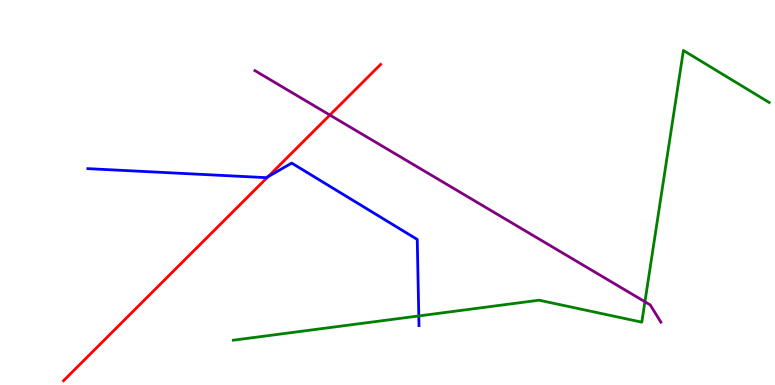[{'lines': ['blue', 'red'], 'intersections': [{'x': 3.46, 'y': 5.41}]}, {'lines': ['green', 'red'], 'intersections': []}, {'lines': ['purple', 'red'], 'intersections': [{'x': 4.26, 'y': 7.01}]}, {'lines': ['blue', 'green'], 'intersections': [{'x': 5.4, 'y': 1.79}]}, {'lines': ['blue', 'purple'], 'intersections': []}, {'lines': ['green', 'purple'], 'intersections': [{'x': 8.32, 'y': 2.16}]}]